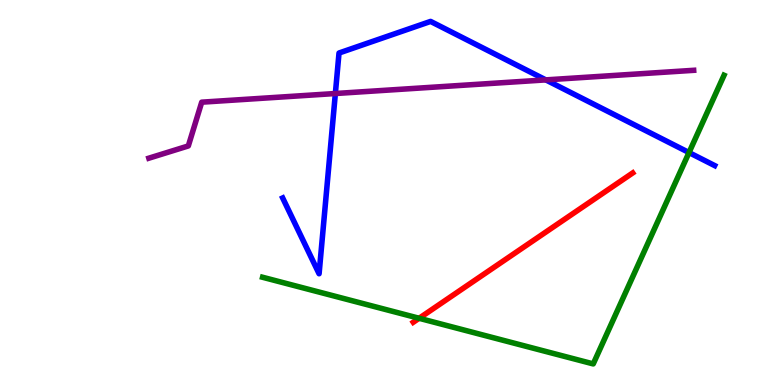[{'lines': ['blue', 'red'], 'intersections': []}, {'lines': ['green', 'red'], 'intersections': [{'x': 5.41, 'y': 1.73}]}, {'lines': ['purple', 'red'], 'intersections': []}, {'lines': ['blue', 'green'], 'intersections': [{'x': 8.89, 'y': 6.04}]}, {'lines': ['blue', 'purple'], 'intersections': [{'x': 4.33, 'y': 7.57}, {'x': 7.04, 'y': 7.92}]}, {'lines': ['green', 'purple'], 'intersections': []}]